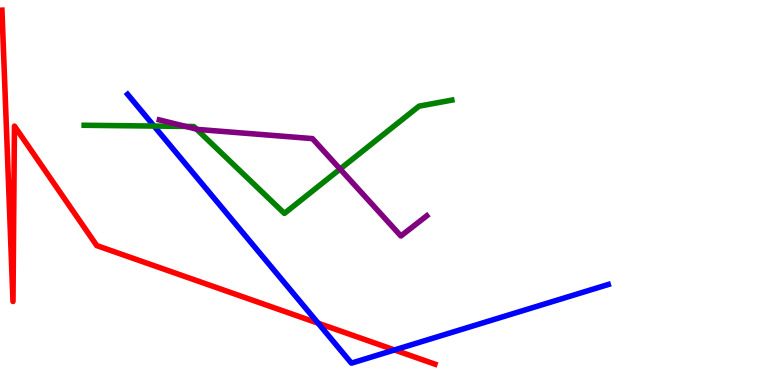[{'lines': ['blue', 'red'], 'intersections': [{'x': 4.1, 'y': 1.61}, {'x': 5.09, 'y': 0.91}]}, {'lines': ['green', 'red'], 'intersections': []}, {'lines': ['purple', 'red'], 'intersections': []}, {'lines': ['blue', 'green'], 'intersections': [{'x': 1.99, 'y': 6.73}]}, {'lines': ['blue', 'purple'], 'intersections': []}, {'lines': ['green', 'purple'], 'intersections': [{'x': 2.4, 'y': 6.72}, {'x': 2.54, 'y': 6.65}, {'x': 4.39, 'y': 5.61}]}]